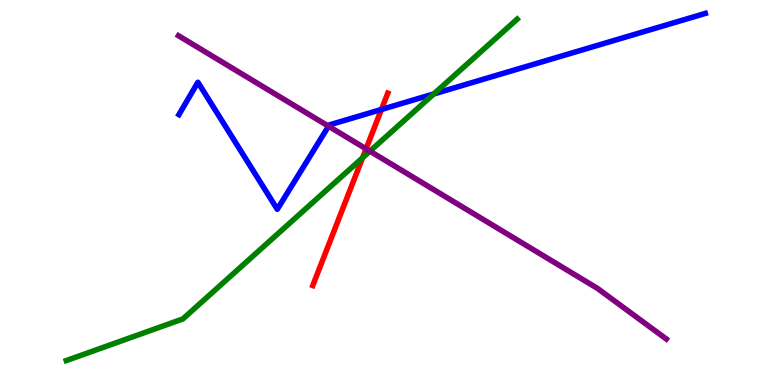[{'lines': ['blue', 'red'], 'intersections': [{'x': 4.92, 'y': 7.16}]}, {'lines': ['green', 'red'], 'intersections': [{'x': 4.68, 'y': 5.9}]}, {'lines': ['purple', 'red'], 'intersections': [{'x': 4.72, 'y': 6.13}]}, {'lines': ['blue', 'green'], 'intersections': [{'x': 5.6, 'y': 7.56}]}, {'lines': ['blue', 'purple'], 'intersections': [{'x': 4.24, 'y': 6.72}]}, {'lines': ['green', 'purple'], 'intersections': [{'x': 4.77, 'y': 6.07}]}]